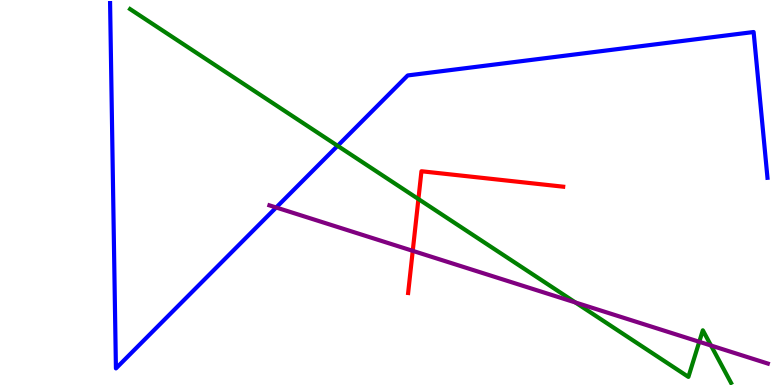[{'lines': ['blue', 'red'], 'intersections': []}, {'lines': ['green', 'red'], 'intersections': [{'x': 5.4, 'y': 4.83}]}, {'lines': ['purple', 'red'], 'intersections': [{'x': 5.33, 'y': 3.48}]}, {'lines': ['blue', 'green'], 'intersections': [{'x': 4.36, 'y': 6.21}]}, {'lines': ['blue', 'purple'], 'intersections': [{'x': 3.56, 'y': 4.61}]}, {'lines': ['green', 'purple'], 'intersections': [{'x': 7.43, 'y': 2.14}, {'x': 9.02, 'y': 1.12}, {'x': 9.17, 'y': 1.03}]}]